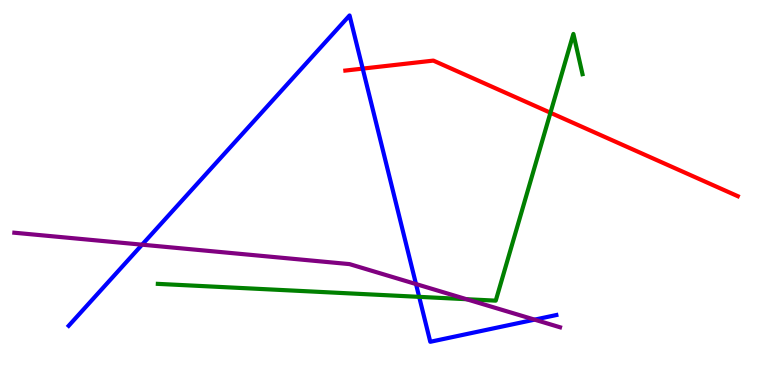[{'lines': ['blue', 'red'], 'intersections': [{'x': 4.68, 'y': 8.22}]}, {'lines': ['green', 'red'], 'intersections': [{'x': 7.1, 'y': 7.07}]}, {'lines': ['purple', 'red'], 'intersections': []}, {'lines': ['blue', 'green'], 'intersections': [{'x': 5.41, 'y': 2.29}]}, {'lines': ['blue', 'purple'], 'intersections': [{'x': 1.83, 'y': 3.64}, {'x': 5.37, 'y': 2.62}, {'x': 6.9, 'y': 1.7}]}, {'lines': ['green', 'purple'], 'intersections': [{'x': 6.02, 'y': 2.23}]}]